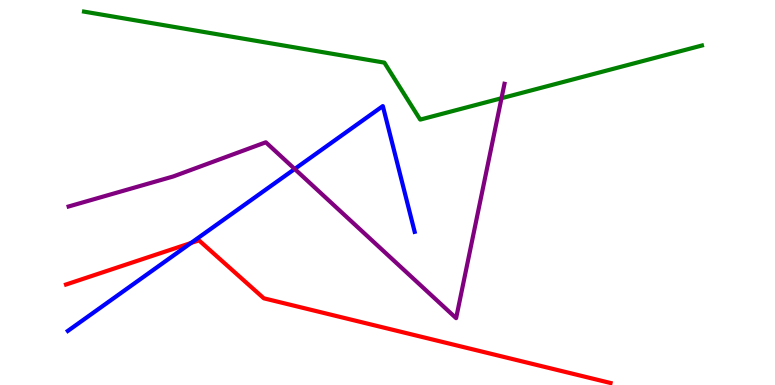[{'lines': ['blue', 'red'], 'intersections': [{'x': 2.46, 'y': 3.69}]}, {'lines': ['green', 'red'], 'intersections': []}, {'lines': ['purple', 'red'], 'intersections': []}, {'lines': ['blue', 'green'], 'intersections': []}, {'lines': ['blue', 'purple'], 'intersections': [{'x': 3.8, 'y': 5.61}]}, {'lines': ['green', 'purple'], 'intersections': [{'x': 6.47, 'y': 7.45}]}]